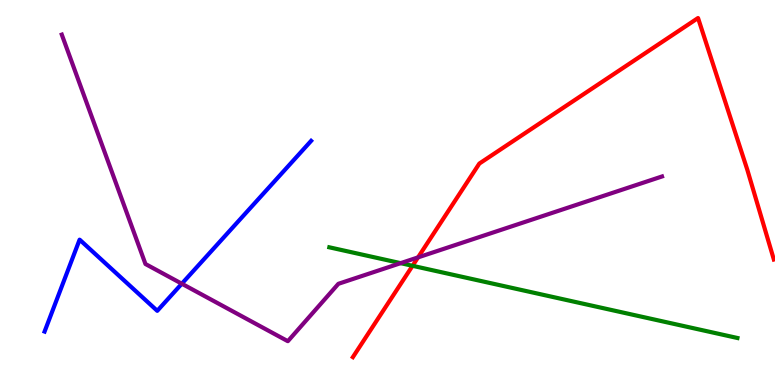[{'lines': ['blue', 'red'], 'intersections': []}, {'lines': ['green', 'red'], 'intersections': [{'x': 5.32, 'y': 3.1}]}, {'lines': ['purple', 'red'], 'intersections': [{'x': 5.39, 'y': 3.31}]}, {'lines': ['blue', 'green'], 'intersections': []}, {'lines': ['blue', 'purple'], 'intersections': [{'x': 2.35, 'y': 2.63}]}, {'lines': ['green', 'purple'], 'intersections': [{'x': 5.17, 'y': 3.16}]}]